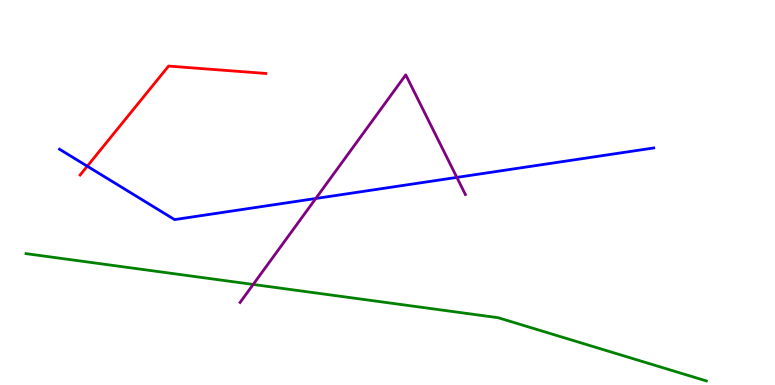[{'lines': ['blue', 'red'], 'intersections': [{'x': 1.13, 'y': 5.68}]}, {'lines': ['green', 'red'], 'intersections': []}, {'lines': ['purple', 'red'], 'intersections': []}, {'lines': ['blue', 'green'], 'intersections': []}, {'lines': ['blue', 'purple'], 'intersections': [{'x': 4.07, 'y': 4.84}, {'x': 5.89, 'y': 5.39}]}, {'lines': ['green', 'purple'], 'intersections': [{'x': 3.27, 'y': 2.61}]}]